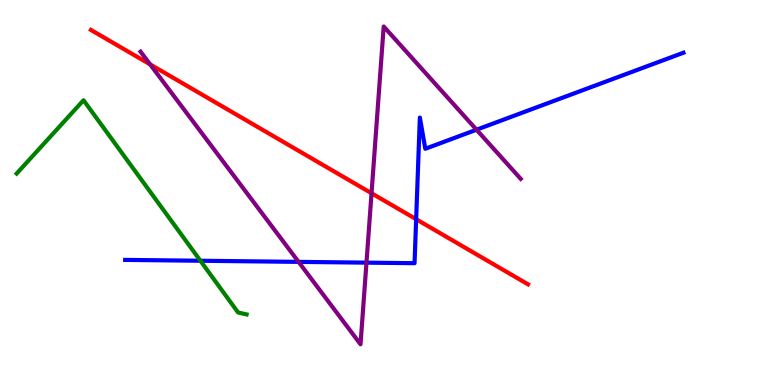[{'lines': ['blue', 'red'], 'intersections': [{'x': 5.37, 'y': 4.31}]}, {'lines': ['green', 'red'], 'intersections': []}, {'lines': ['purple', 'red'], 'intersections': [{'x': 1.94, 'y': 8.33}, {'x': 4.79, 'y': 4.98}]}, {'lines': ['blue', 'green'], 'intersections': [{'x': 2.59, 'y': 3.23}]}, {'lines': ['blue', 'purple'], 'intersections': [{'x': 3.85, 'y': 3.2}, {'x': 4.73, 'y': 3.18}, {'x': 6.15, 'y': 6.63}]}, {'lines': ['green', 'purple'], 'intersections': []}]